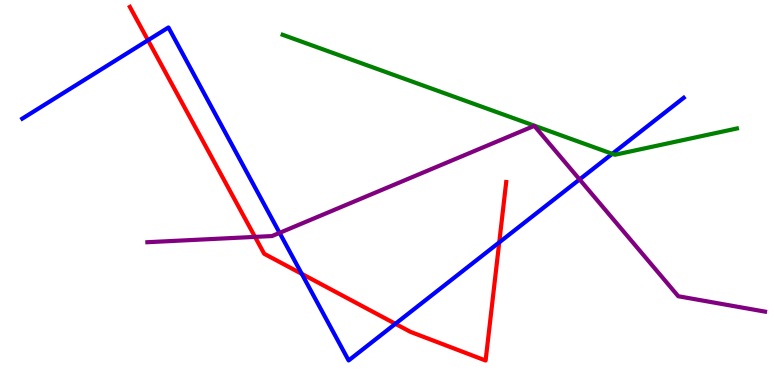[{'lines': ['blue', 'red'], 'intersections': [{'x': 1.91, 'y': 8.96}, {'x': 3.89, 'y': 2.89}, {'x': 5.1, 'y': 1.59}, {'x': 6.44, 'y': 3.7}]}, {'lines': ['green', 'red'], 'intersections': []}, {'lines': ['purple', 'red'], 'intersections': [{'x': 3.29, 'y': 3.85}]}, {'lines': ['blue', 'green'], 'intersections': [{'x': 7.9, 'y': 6.0}]}, {'lines': ['blue', 'purple'], 'intersections': [{'x': 3.61, 'y': 3.95}, {'x': 7.48, 'y': 5.34}]}, {'lines': ['green', 'purple'], 'intersections': []}]